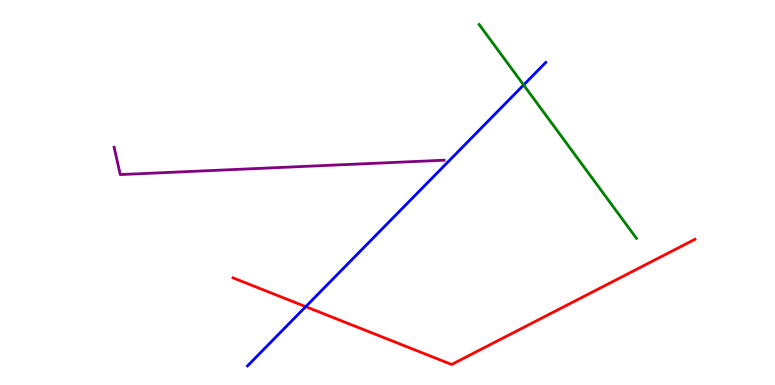[{'lines': ['blue', 'red'], 'intersections': [{'x': 3.94, 'y': 2.03}]}, {'lines': ['green', 'red'], 'intersections': []}, {'lines': ['purple', 'red'], 'intersections': []}, {'lines': ['blue', 'green'], 'intersections': [{'x': 6.76, 'y': 7.79}]}, {'lines': ['blue', 'purple'], 'intersections': []}, {'lines': ['green', 'purple'], 'intersections': []}]